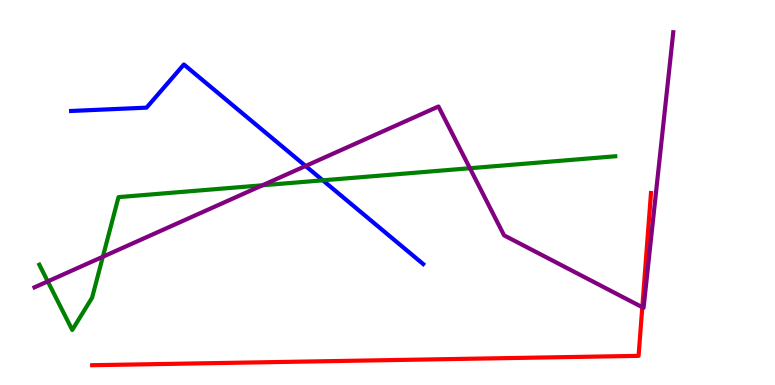[{'lines': ['blue', 'red'], 'intersections': []}, {'lines': ['green', 'red'], 'intersections': []}, {'lines': ['purple', 'red'], 'intersections': [{'x': 8.29, 'y': 2.02}]}, {'lines': ['blue', 'green'], 'intersections': [{'x': 4.17, 'y': 5.32}]}, {'lines': ['blue', 'purple'], 'intersections': [{'x': 3.94, 'y': 5.69}]}, {'lines': ['green', 'purple'], 'intersections': [{'x': 0.616, 'y': 2.69}, {'x': 1.33, 'y': 3.33}, {'x': 3.39, 'y': 5.19}, {'x': 6.06, 'y': 5.63}]}]